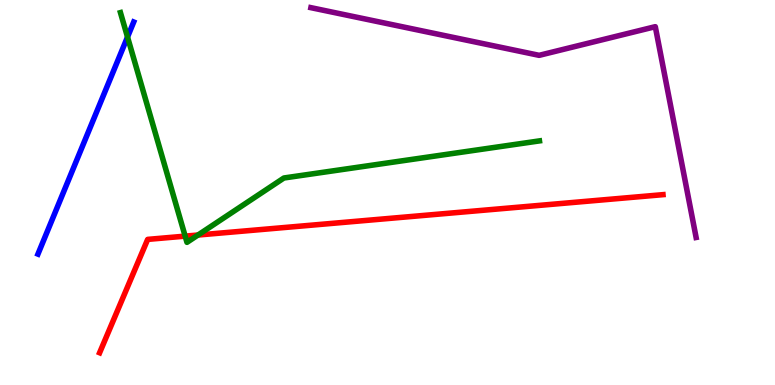[{'lines': ['blue', 'red'], 'intersections': []}, {'lines': ['green', 'red'], 'intersections': [{'x': 2.39, 'y': 3.87}, {'x': 2.55, 'y': 3.9}]}, {'lines': ['purple', 'red'], 'intersections': []}, {'lines': ['blue', 'green'], 'intersections': [{'x': 1.65, 'y': 9.04}]}, {'lines': ['blue', 'purple'], 'intersections': []}, {'lines': ['green', 'purple'], 'intersections': []}]